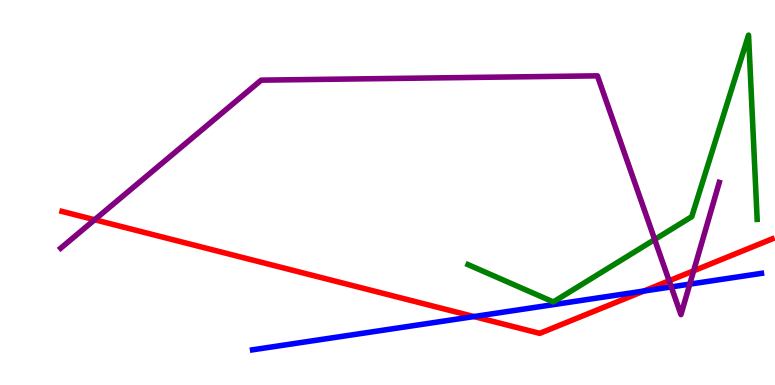[{'lines': ['blue', 'red'], 'intersections': [{'x': 6.12, 'y': 1.78}, {'x': 8.31, 'y': 2.44}]}, {'lines': ['green', 'red'], 'intersections': []}, {'lines': ['purple', 'red'], 'intersections': [{'x': 1.22, 'y': 4.29}, {'x': 8.63, 'y': 2.71}, {'x': 8.95, 'y': 2.97}]}, {'lines': ['blue', 'green'], 'intersections': []}, {'lines': ['blue', 'purple'], 'intersections': [{'x': 8.66, 'y': 2.55}, {'x': 8.9, 'y': 2.62}]}, {'lines': ['green', 'purple'], 'intersections': [{'x': 8.45, 'y': 3.78}]}]